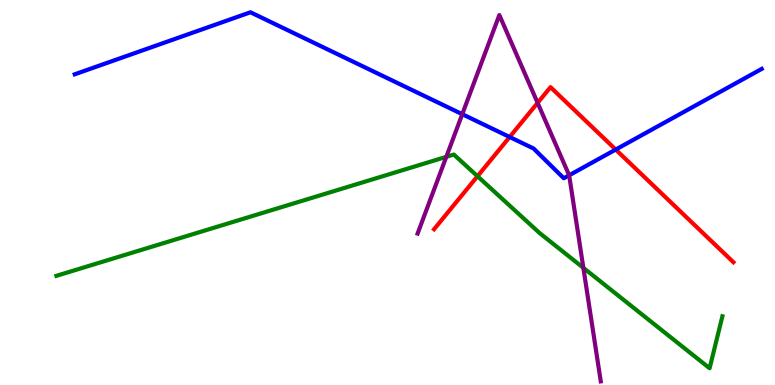[{'lines': ['blue', 'red'], 'intersections': [{'x': 6.58, 'y': 6.44}, {'x': 7.94, 'y': 6.12}]}, {'lines': ['green', 'red'], 'intersections': [{'x': 6.16, 'y': 5.42}]}, {'lines': ['purple', 'red'], 'intersections': [{'x': 6.94, 'y': 7.33}]}, {'lines': ['blue', 'green'], 'intersections': []}, {'lines': ['blue', 'purple'], 'intersections': [{'x': 5.96, 'y': 7.03}, {'x': 7.34, 'y': 5.45}]}, {'lines': ['green', 'purple'], 'intersections': [{'x': 5.76, 'y': 5.93}, {'x': 7.53, 'y': 3.04}]}]